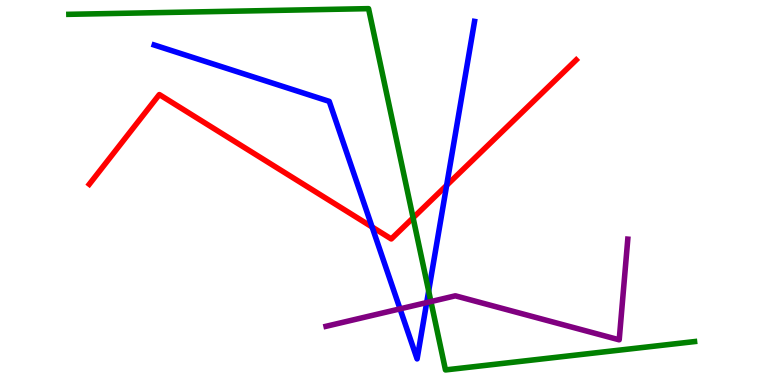[{'lines': ['blue', 'red'], 'intersections': [{'x': 4.8, 'y': 4.1}, {'x': 5.76, 'y': 5.19}]}, {'lines': ['green', 'red'], 'intersections': [{'x': 5.33, 'y': 4.34}]}, {'lines': ['purple', 'red'], 'intersections': []}, {'lines': ['blue', 'green'], 'intersections': [{'x': 5.53, 'y': 2.44}]}, {'lines': ['blue', 'purple'], 'intersections': [{'x': 5.16, 'y': 1.98}, {'x': 5.51, 'y': 2.14}]}, {'lines': ['green', 'purple'], 'intersections': [{'x': 5.56, 'y': 2.17}]}]